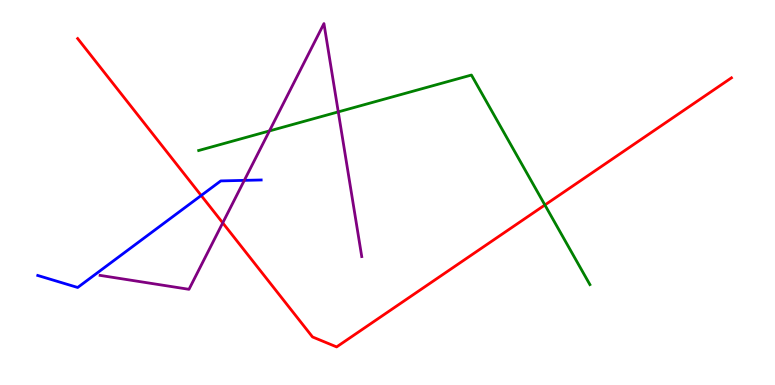[{'lines': ['blue', 'red'], 'intersections': [{'x': 2.6, 'y': 4.92}]}, {'lines': ['green', 'red'], 'intersections': [{'x': 7.03, 'y': 4.68}]}, {'lines': ['purple', 'red'], 'intersections': [{'x': 2.87, 'y': 4.21}]}, {'lines': ['blue', 'green'], 'intersections': []}, {'lines': ['blue', 'purple'], 'intersections': [{'x': 3.15, 'y': 5.32}]}, {'lines': ['green', 'purple'], 'intersections': [{'x': 3.48, 'y': 6.6}, {'x': 4.36, 'y': 7.09}]}]